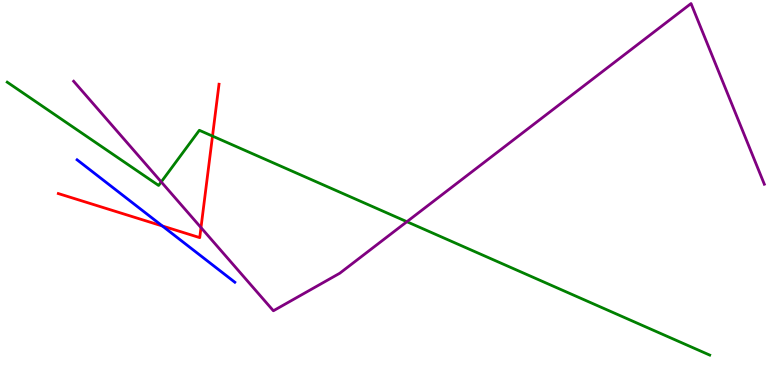[{'lines': ['blue', 'red'], 'intersections': [{'x': 2.09, 'y': 4.13}]}, {'lines': ['green', 'red'], 'intersections': [{'x': 2.74, 'y': 6.47}]}, {'lines': ['purple', 'red'], 'intersections': [{'x': 2.59, 'y': 4.09}]}, {'lines': ['blue', 'green'], 'intersections': []}, {'lines': ['blue', 'purple'], 'intersections': []}, {'lines': ['green', 'purple'], 'intersections': [{'x': 2.08, 'y': 5.28}, {'x': 5.25, 'y': 4.24}]}]